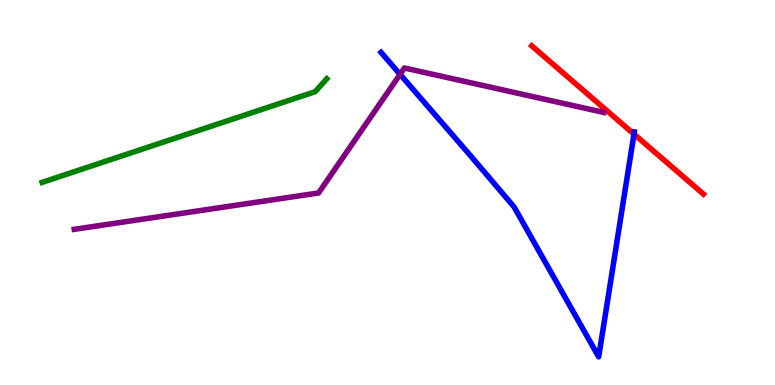[{'lines': ['blue', 'red'], 'intersections': [{'x': 8.18, 'y': 6.52}]}, {'lines': ['green', 'red'], 'intersections': []}, {'lines': ['purple', 'red'], 'intersections': []}, {'lines': ['blue', 'green'], 'intersections': []}, {'lines': ['blue', 'purple'], 'intersections': [{'x': 5.16, 'y': 8.07}]}, {'lines': ['green', 'purple'], 'intersections': []}]